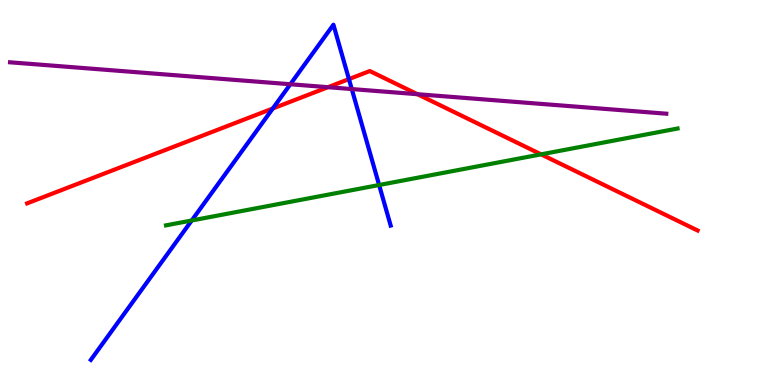[{'lines': ['blue', 'red'], 'intersections': [{'x': 3.52, 'y': 7.18}, {'x': 4.5, 'y': 7.95}]}, {'lines': ['green', 'red'], 'intersections': [{'x': 6.98, 'y': 5.99}]}, {'lines': ['purple', 'red'], 'intersections': [{'x': 4.23, 'y': 7.74}, {'x': 5.39, 'y': 7.55}]}, {'lines': ['blue', 'green'], 'intersections': [{'x': 2.47, 'y': 4.27}, {'x': 4.89, 'y': 5.19}]}, {'lines': ['blue', 'purple'], 'intersections': [{'x': 3.75, 'y': 7.81}, {'x': 4.54, 'y': 7.69}]}, {'lines': ['green', 'purple'], 'intersections': []}]